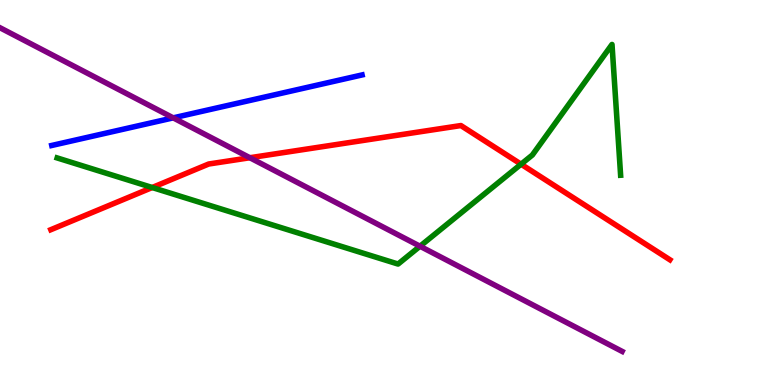[{'lines': ['blue', 'red'], 'intersections': []}, {'lines': ['green', 'red'], 'intersections': [{'x': 1.96, 'y': 5.13}, {'x': 6.72, 'y': 5.74}]}, {'lines': ['purple', 'red'], 'intersections': [{'x': 3.22, 'y': 5.9}]}, {'lines': ['blue', 'green'], 'intersections': []}, {'lines': ['blue', 'purple'], 'intersections': [{'x': 2.24, 'y': 6.94}]}, {'lines': ['green', 'purple'], 'intersections': [{'x': 5.42, 'y': 3.6}]}]